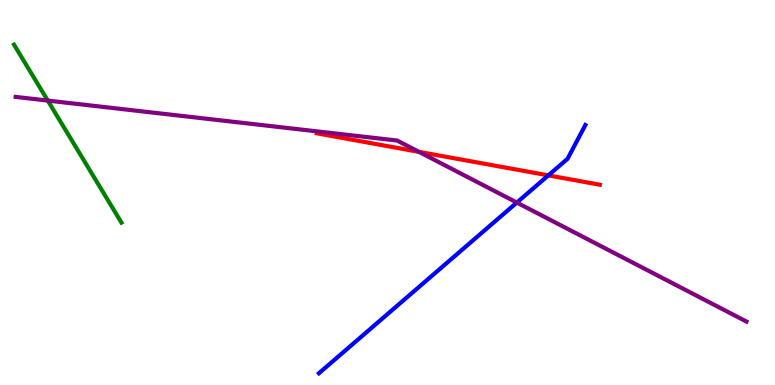[{'lines': ['blue', 'red'], 'intersections': [{'x': 7.08, 'y': 5.44}]}, {'lines': ['green', 'red'], 'intersections': []}, {'lines': ['purple', 'red'], 'intersections': [{'x': 5.41, 'y': 6.06}]}, {'lines': ['blue', 'green'], 'intersections': []}, {'lines': ['blue', 'purple'], 'intersections': [{'x': 6.67, 'y': 4.74}]}, {'lines': ['green', 'purple'], 'intersections': [{'x': 0.616, 'y': 7.39}]}]